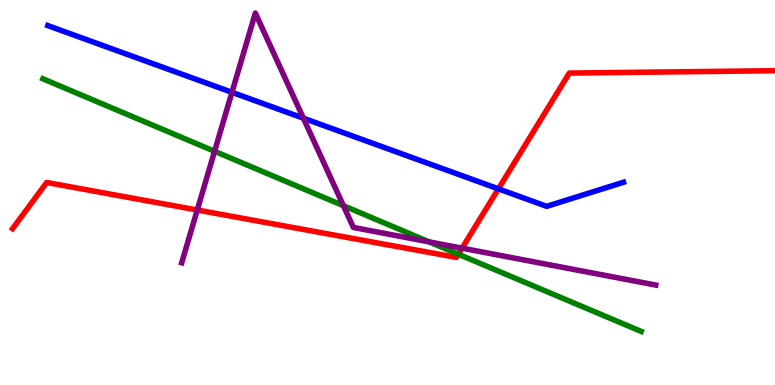[{'lines': ['blue', 'red'], 'intersections': [{'x': 6.43, 'y': 5.09}]}, {'lines': ['green', 'red'], 'intersections': [{'x': 5.91, 'y': 3.4}]}, {'lines': ['purple', 'red'], 'intersections': [{'x': 2.55, 'y': 4.54}, {'x': 5.96, 'y': 3.55}]}, {'lines': ['blue', 'green'], 'intersections': []}, {'lines': ['blue', 'purple'], 'intersections': [{'x': 2.99, 'y': 7.6}, {'x': 3.91, 'y': 6.93}]}, {'lines': ['green', 'purple'], 'intersections': [{'x': 2.77, 'y': 6.07}, {'x': 4.43, 'y': 4.66}, {'x': 5.54, 'y': 3.72}]}]